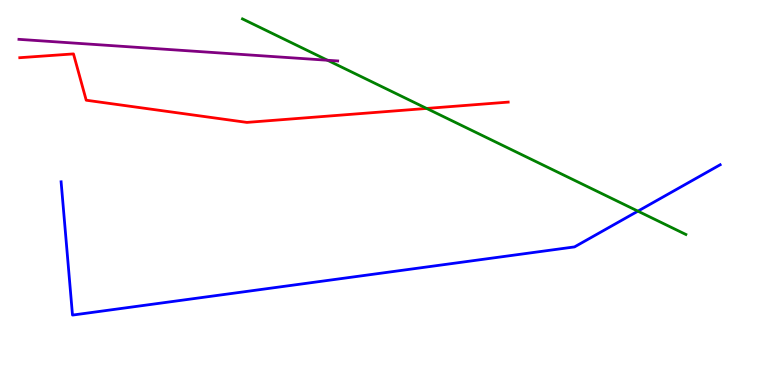[{'lines': ['blue', 'red'], 'intersections': []}, {'lines': ['green', 'red'], 'intersections': [{'x': 5.51, 'y': 7.18}]}, {'lines': ['purple', 'red'], 'intersections': []}, {'lines': ['blue', 'green'], 'intersections': [{'x': 8.23, 'y': 4.52}]}, {'lines': ['blue', 'purple'], 'intersections': []}, {'lines': ['green', 'purple'], 'intersections': [{'x': 4.23, 'y': 8.43}]}]